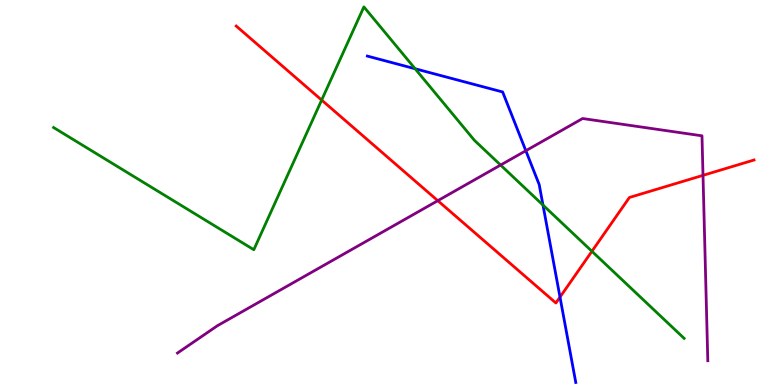[{'lines': ['blue', 'red'], 'intersections': [{'x': 7.23, 'y': 2.28}]}, {'lines': ['green', 'red'], 'intersections': [{'x': 4.15, 'y': 7.4}, {'x': 7.64, 'y': 3.47}]}, {'lines': ['purple', 'red'], 'intersections': [{'x': 5.65, 'y': 4.79}, {'x': 9.07, 'y': 5.45}]}, {'lines': ['blue', 'green'], 'intersections': [{'x': 5.36, 'y': 8.21}, {'x': 7.01, 'y': 4.67}]}, {'lines': ['blue', 'purple'], 'intersections': [{'x': 6.78, 'y': 6.08}]}, {'lines': ['green', 'purple'], 'intersections': [{'x': 6.46, 'y': 5.71}]}]